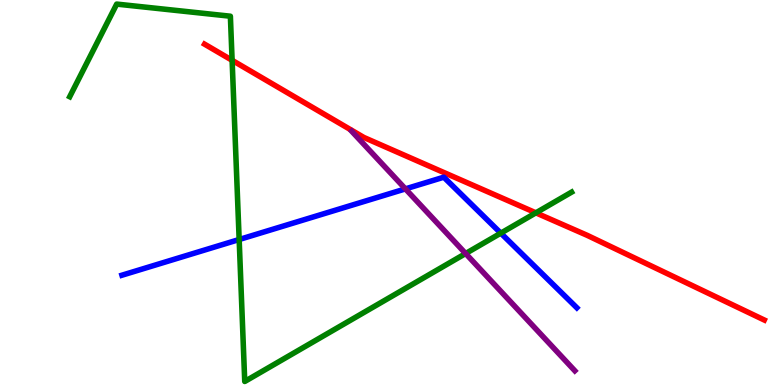[{'lines': ['blue', 'red'], 'intersections': []}, {'lines': ['green', 'red'], 'intersections': [{'x': 3.0, 'y': 8.43}, {'x': 6.91, 'y': 4.47}]}, {'lines': ['purple', 'red'], 'intersections': []}, {'lines': ['blue', 'green'], 'intersections': [{'x': 3.09, 'y': 3.78}, {'x': 6.46, 'y': 3.94}]}, {'lines': ['blue', 'purple'], 'intersections': [{'x': 5.23, 'y': 5.09}]}, {'lines': ['green', 'purple'], 'intersections': [{'x': 6.01, 'y': 3.41}]}]